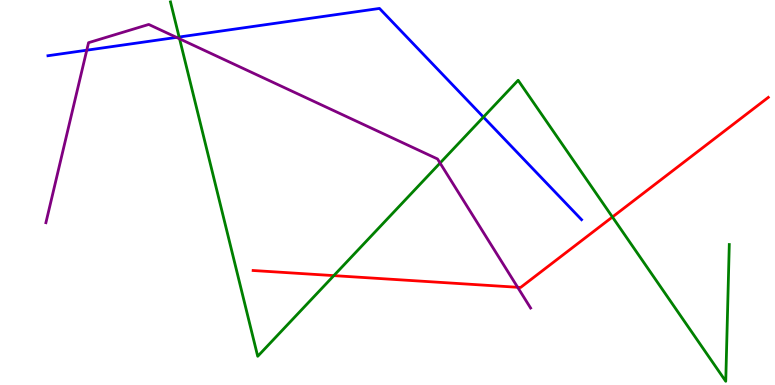[{'lines': ['blue', 'red'], 'intersections': []}, {'lines': ['green', 'red'], 'intersections': [{'x': 4.31, 'y': 2.84}, {'x': 7.9, 'y': 4.36}]}, {'lines': ['purple', 'red'], 'intersections': [{'x': 6.68, 'y': 2.54}]}, {'lines': ['blue', 'green'], 'intersections': [{'x': 2.31, 'y': 9.04}, {'x': 6.24, 'y': 6.96}]}, {'lines': ['blue', 'purple'], 'intersections': [{'x': 1.12, 'y': 8.7}, {'x': 2.28, 'y': 9.03}]}, {'lines': ['green', 'purple'], 'intersections': [{'x': 2.32, 'y': 8.99}, {'x': 5.68, 'y': 5.77}]}]